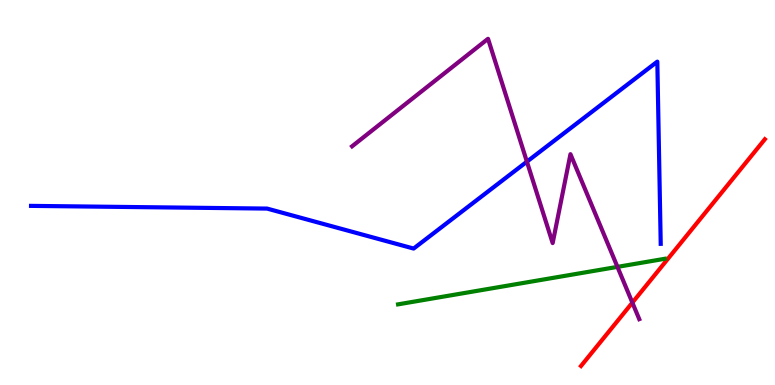[{'lines': ['blue', 'red'], 'intersections': []}, {'lines': ['green', 'red'], 'intersections': []}, {'lines': ['purple', 'red'], 'intersections': [{'x': 8.16, 'y': 2.14}]}, {'lines': ['blue', 'green'], 'intersections': []}, {'lines': ['blue', 'purple'], 'intersections': [{'x': 6.8, 'y': 5.8}]}, {'lines': ['green', 'purple'], 'intersections': [{'x': 7.97, 'y': 3.07}]}]